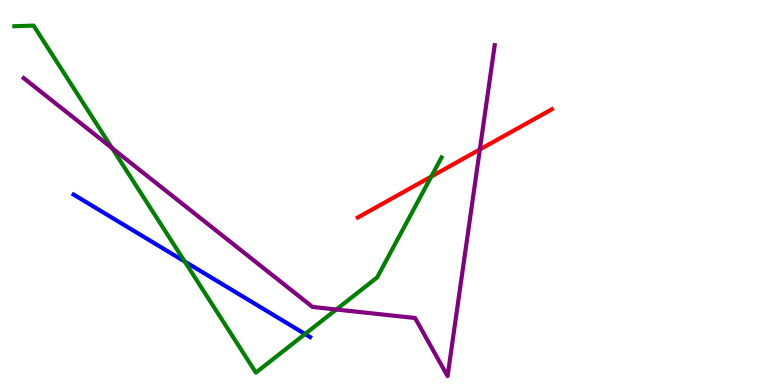[{'lines': ['blue', 'red'], 'intersections': []}, {'lines': ['green', 'red'], 'intersections': [{'x': 5.57, 'y': 5.41}]}, {'lines': ['purple', 'red'], 'intersections': [{'x': 6.19, 'y': 6.12}]}, {'lines': ['blue', 'green'], 'intersections': [{'x': 2.38, 'y': 3.21}, {'x': 3.94, 'y': 1.32}]}, {'lines': ['blue', 'purple'], 'intersections': []}, {'lines': ['green', 'purple'], 'intersections': [{'x': 1.45, 'y': 6.15}, {'x': 4.34, 'y': 1.96}]}]